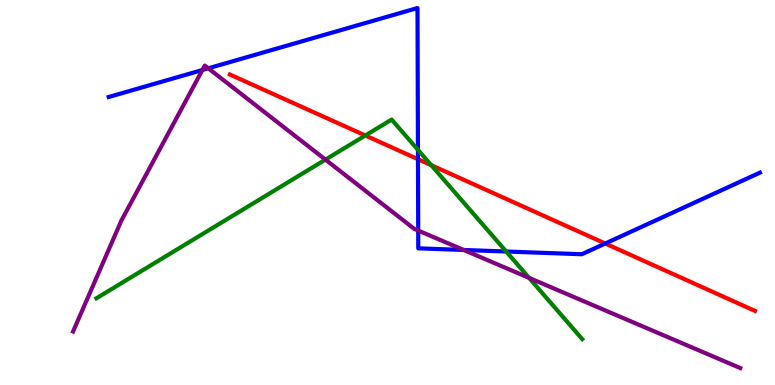[{'lines': ['blue', 'red'], 'intersections': [{'x': 5.39, 'y': 5.87}, {'x': 7.81, 'y': 3.68}]}, {'lines': ['green', 'red'], 'intersections': [{'x': 4.71, 'y': 6.48}, {'x': 5.56, 'y': 5.71}]}, {'lines': ['purple', 'red'], 'intersections': []}, {'lines': ['blue', 'green'], 'intersections': [{'x': 5.39, 'y': 6.11}, {'x': 6.53, 'y': 3.47}]}, {'lines': ['blue', 'purple'], 'intersections': [{'x': 2.61, 'y': 8.18}, {'x': 2.69, 'y': 8.23}, {'x': 5.4, 'y': 4.01}, {'x': 5.98, 'y': 3.51}]}, {'lines': ['green', 'purple'], 'intersections': [{'x': 4.2, 'y': 5.85}, {'x': 6.83, 'y': 2.78}]}]